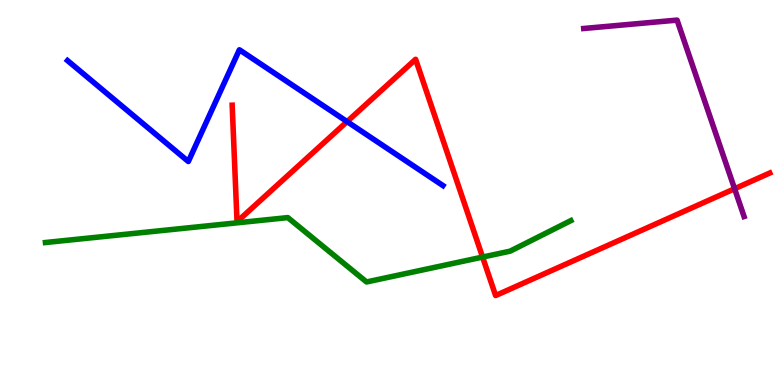[{'lines': ['blue', 'red'], 'intersections': [{'x': 4.48, 'y': 6.84}]}, {'lines': ['green', 'red'], 'intersections': [{'x': 6.23, 'y': 3.32}]}, {'lines': ['purple', 'red'], 'intersections': [{'x': 9.48, 'y': 5.1}]}, {'lines': ['blue', 'green'], 'intersections': []}, {'lines': ['blue', 'purple'], 'intersections': []}, {'lines': ['green', 'purple'], 'intersections': []}]